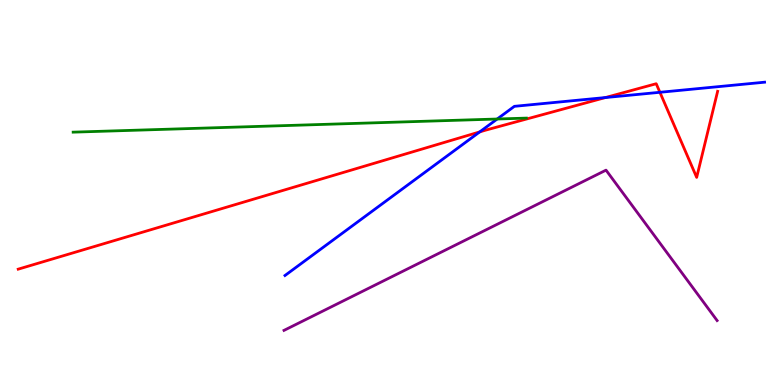[{'lines': ['blue', 'red'], 'intersections': [{'x': 6.19, 'y': 6.57}, {'x': 7.81, 'y': 7.47}, {'x': 8.51, 'y': 7.6}]}, {'lines': ['green', 'red'], 'intersections': []}, {'lines': ['purple', 'red'], 'intersections': []}, {'lines': ['blue', 'green'], 'intersections': [{'x': 6.42, 'y': 6.91}]}, {'lines': ['blue', 'purple'], 'intersections': []}, {'lines': ['green', 'purple'], 'intersections': []}]